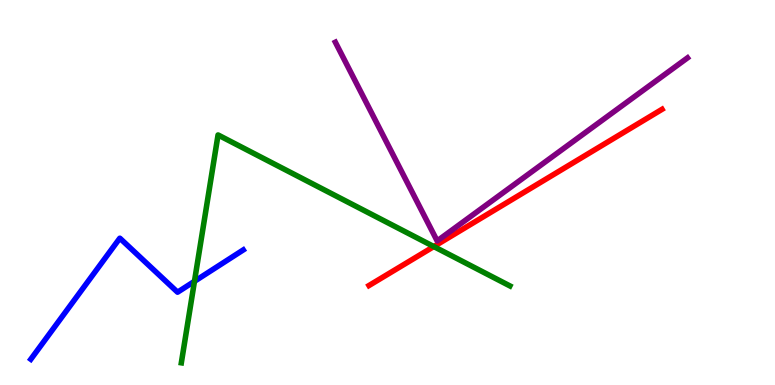[{'lines': ['blue', 'red'], 'intersections': []}, {'lines': ['green', 'red'], 'intersections': [{'x': 5.6, 'y': 3.6}]}, {'lines': ['purple', 'red'], 'intersections': []}, {'lines': ['blue', 'green'], 'intersections': [{'x': 2.51, 'y': 2.69}]}, {'lines': ['blue', 'purple'], 'intersections': []}, {'lines': ['green', 'purple'], 'intersections': []}]